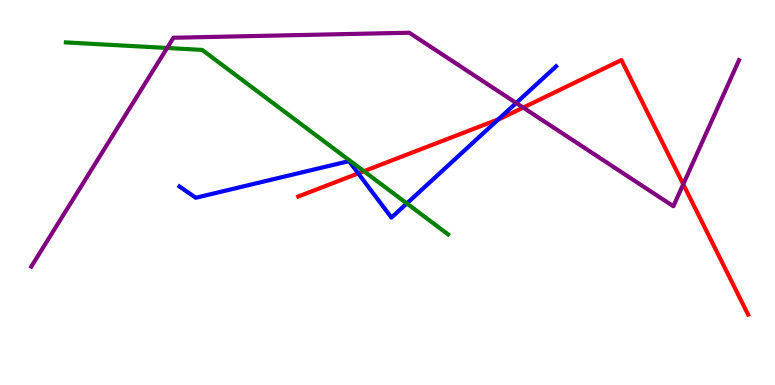[{'lines': ['blue', 'red'], 'intersections': [{'x': 4.62, 'y': 5.5}, {'x': 6.43, 'y': 6.9}]}, {'lines': ['green', 'red'], 'intersections': [{'x': 4.7, 'y': 5.55}]}, {'lines': ['purple', 'red'], 'intersections': [{'x': 6.75, 'y': 7.21}, {'x': 8.82, 'y': 5.21}]}, {'lines': ['blue', 'green'], 'intersections': [{'x': 5.25, 'y': 4.72}]}, {'lines': ['blue', 'purple'], 'intersections': [{'x': 6.66, 'y': 7.32}]}, {'lines': ['green', 'purple'], 'intersections': [{'x': 2.16, 'y': 8.75}]}]